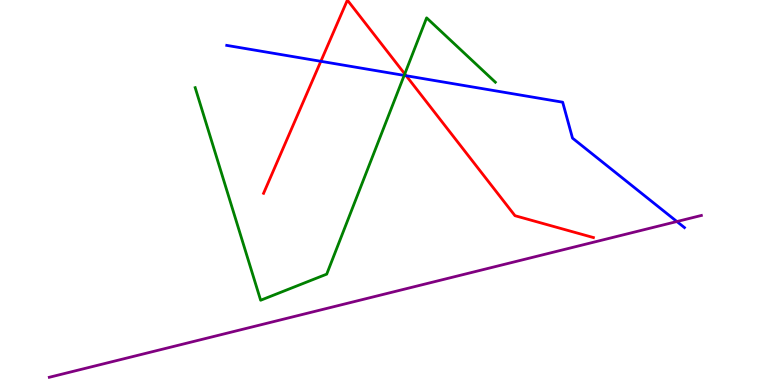[{'lines': ['blue', 'red'], 'intersections': [{'x': 4.14, 'y': 8.41}, {'x': 5.24, 'y': 8.03}]}, {'lines': ['green', 'red'], 'intersections': [{'x': 5.22, 'y': 8.08}]}, {'lines': ['purple', 'red'], 'intersections': []}, {'lines': ['blue', 'green'], 'intersections': [{'x': 5.22, 'y': 8.04}]}, {'lines': ['blue', 'purple'], 'intersections': [{'x': 8.73, 'y': 4.25}]}, {'lines': ['green', 'purple'], 'intersections': []}]